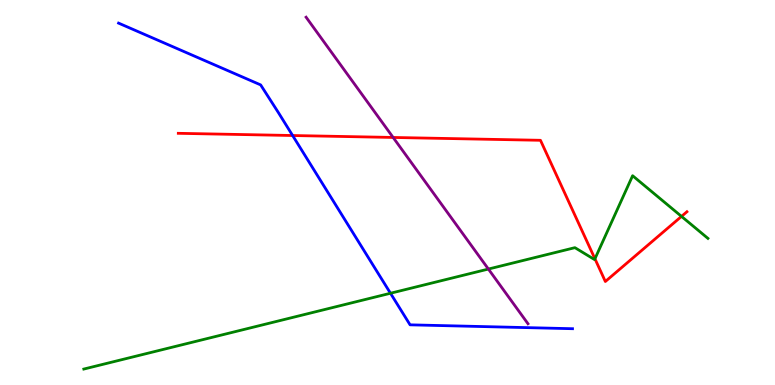[{'lines': ['blue', 'red'], 'intersections': [{'x': 3.78, 'y': 6.48}]}, {'lines': ['green', 'red'], 'intersections': [{'x': 7.68, 'y': 3.28}, {'x': 8.79, 'y': 4.38}]}, {'lines': ['purple', 'red'], 'intersections': [{'x': 5.07, 'y': 6.43}]}, {'lines': ['blue', 'green'], 'intersections': [{'x': 5.04, 'y': 2.38}]}, {'lines': ['blue', 'purple'], 'intersections': []}, {'lines': ['green', 'purple'], 'intersections': [{'x': 6.3, 'y': 3.01}]}]